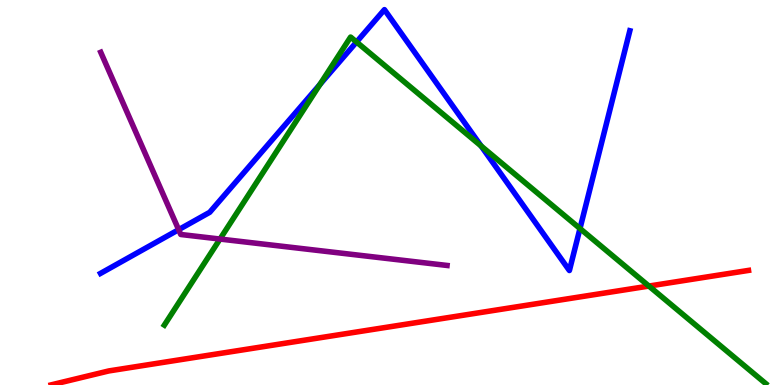[{'lines': ['blue', 'red'], 'intersections': []}, {'lines': ['green', 'red'], 'intersections': [{'x': 8.37, 'y': 2.57}]}, {'lines': ['purple', 'red'], 'intersections': []}, {'lines': ['blue', 'green'], 'intersections': [{'x': 4.13, 'y': 7.81}, {'x': 4.6, 'y': 8.91}, {'x': 6.21, 'y': 6.21}, {'x': 7.48, 'y': 4.06}]}, {'lines': ['blue', 'purple'], 'intersections': [{'x': 2.31, 'y': 4.03}]}, {'lines': ['green', 'purple'], 'intersections': [{'x': 2.84, 'y': 3.79}]}]